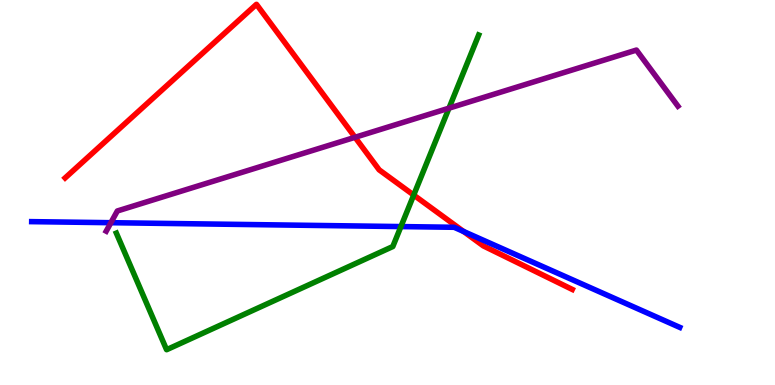[{'lines': ['blue', 'red'], 'intersections': [{'x': 5.98, 'y': 3.99}]}, {'lines': ['green', 'red'], 'intersections': [{'x': 5.34, 'y': 4.93}]}, {'lines': ['purple', 'red'], 'intersections': [{'x': 4.58, 'y': 6.43}]}, {'lines': ['blue', 'green'], 'intersections': [{'x': 5.17, 'y': 4.11}]}, {'lines': ['blue', 'purple'], 'intersections': [{'x': 1.43, 'y': 4.22}]}, {'lines': ['green', 'purple'], 'intersections': [{'x': 5.79, 'y': 7.19}]}]